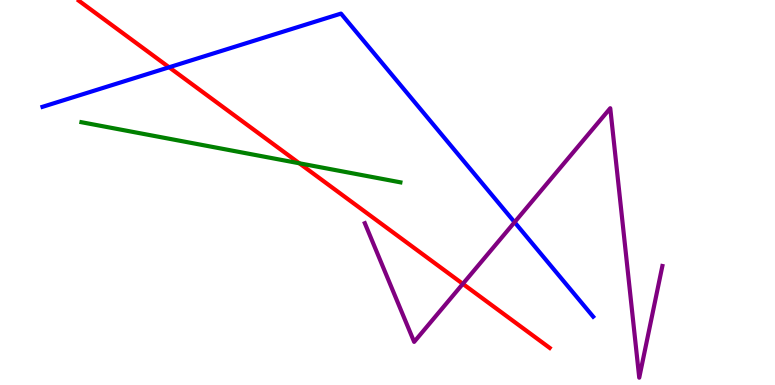[{'lines': ['blue', 'red'], 'intersections': [{'x': 2.18, 'y': 8.25}]}, {'lines': ['green', 'red'], 'intersections': [{'x': 3.86, 'y': 5.76}]}, {'lines': ['purple', 'red'], 'intersections': [{'x': 5.97, 'y': 2.63}]}, {'lines': ['blue', 'green'], 'intersections': []}, {'lines': ['blue', 'purple'], 'intersections': [{'x': 6.64, 'y': 4.23}]}, {'lines': ['green', 'purple'], 'intersections': []}]